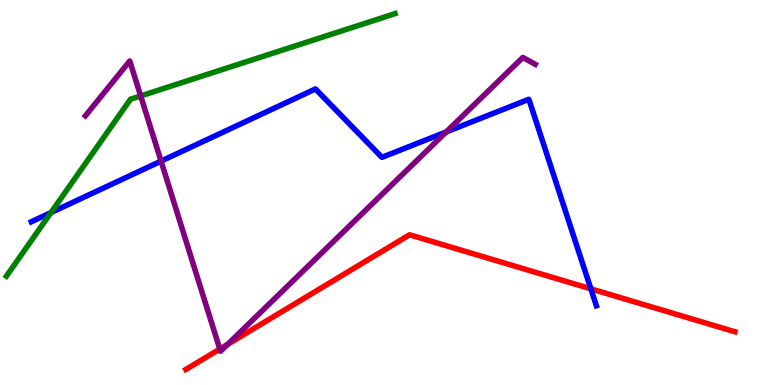[{'lines': ['blue', 'red'], 'intersections': [{'x': 7.62, 'y': 2.5}]}, {'lines': ['green', 'red'], 'intersections': []}, {'lines': ['purple', 'red'], 'intersections': [{'x': 2.84, 'y': 0.934}, {'x': 2.94, 'y': 1.06}]}, {'lines': ['blue', 'green'], 'intersections': [{'x': 0.658, 'y': 4.48}]}, {'lines': ['blue', 'purple'], 'intersections': [{'x': 2.08, 'y': 5.81}, {'x': 5.76, 'y': 6.57}]}, {'lines': ['green', 'purple'], 'intersections': [{'x': 1.82, 'y': 7.51}]}]